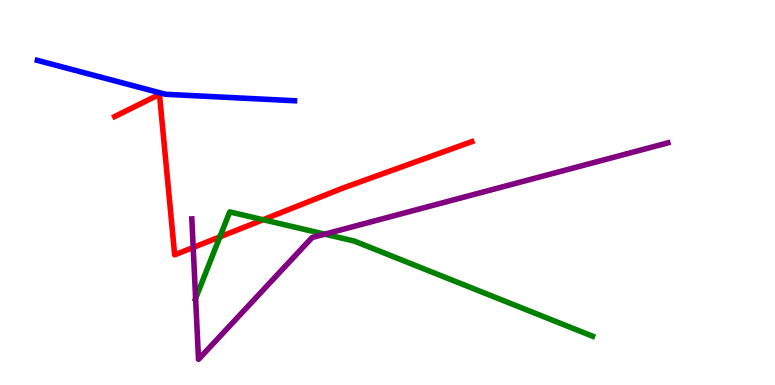[{'lines': ['blue', 'red'], 'intersections': []}, {'lines': ['green', 'red'], 'intersections': [{'x': 2.84, 'y': 3.85}, {'x': 3.4, 'y': 4.29}]}, {'lines': ['purple', 'red'], 'intersections': [{'x': 2.49, 'y': 3.57}]}, {'lines': ['blue', 'green'], 'intersections': []}, {'lines': ['blue', 'purple'], 'intersections': []}, {'lines': ['green', 'purple'], 'intersections': [{'x': 2.52, 'y': 2.25}, {'x': 4.19, 'y': 3.92}]}]